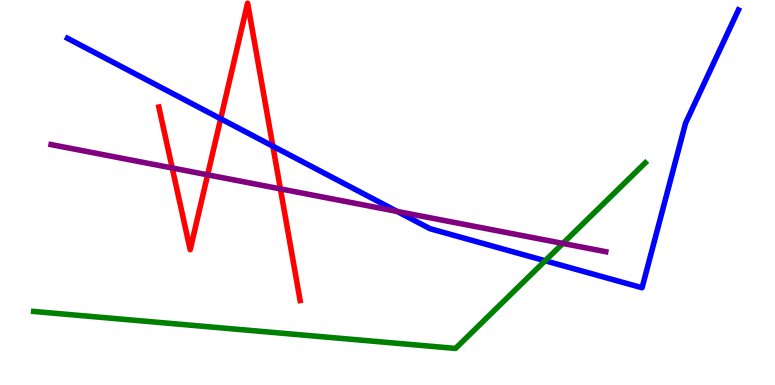[{'lines': ['blue', 'red'], 'intersections': [{'x': 2.85, 'y': 6.92}, {'x': 3.52, 'y': 6.2}]}, {'lines': ['green', 'red'], 'intersections': []}, {'lines': ['purple', 'red'], 'intersections': [{'x': 2.22, 'y': 5.64}, {'x': 2.68, 'y': 5.46}, {'x': 3.62, 'y': 5.09}]}, {'lines': ['blue', 'green'], 'intersections': [{'x': 7.03, 'y': 3.23}]}, {'lines': ['blue', 'purple'], 'intersections': [{'x': 5.12, 'y': 4.51}]}, {'lines': ['green', 'purple'], 'intersections': [{'x': 7.26, 'y': 3.68}]}]